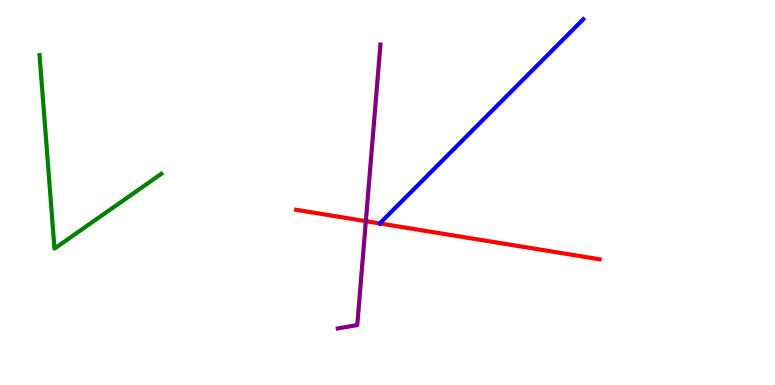[{'lines': ['blue', 'red'], 'intersections': [{'x': 4.9, 'y': 4.2}]}, {'lines': ['green', 'red'], 'intersections': []}, {'lines': ['purple', 'red'], 'intersections': [{'x': 4.72, 'y': 4.26}]}, {'lines': ['blue', 'green'], 'intersections': []}, {'lines': ['blue', 'purple'], 'intersections': []}, {'lines': ['green', 'purple'], 'intersections': []}]